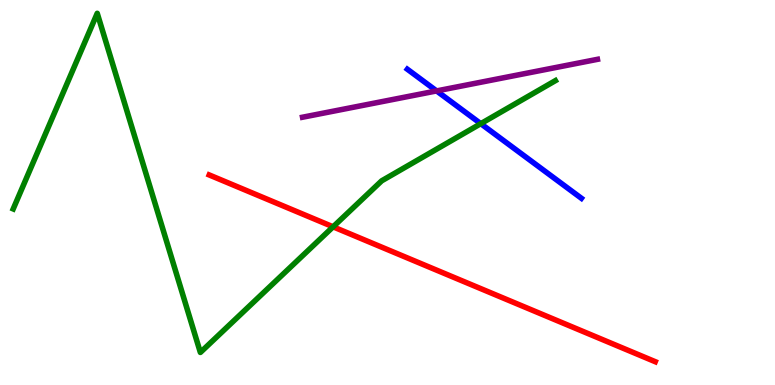[{'lines': ['blue', 'red'], 'intersections': []}, {'lines': ['green', 'red'], 'intersections': [{'x': 4.3, 'y': 4.11}]}, {'lines': ['purple', 'red'], 'intersections': []}, {'lines': ['blue', 'green'], 'intersections': [{'x': 6.2, 'y': 6.79}]}, {'lines': ['blue', 'purple'], 'intersections': [{'x': 5.63, 'y': 7.64}]}, {'lines': ['green', 'purple'], 'intersections': []}]